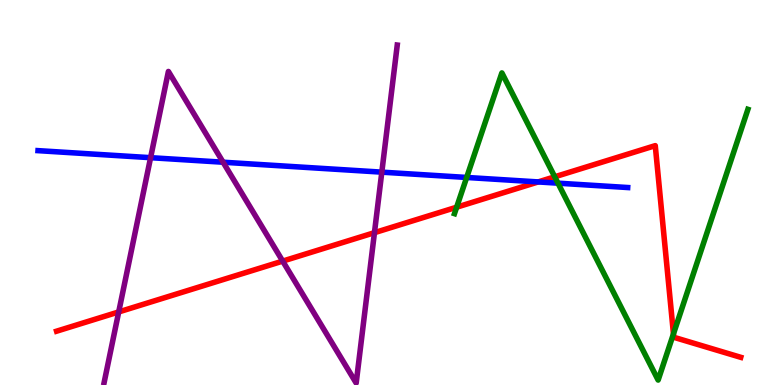[{'lines': ['blue', 'red'], 'intersections': [{'x': 6.94, 'y': 5.27}]}, {'lines': ['green', 'red'], 'intersections': [{'x': 5.89, 'y': 4.62}, {'x': 7.16, 'y': 5.41}, {'x': 8.69, 'y': 1.33}]}, {'lines': ['purple', 'red'], 'intersections': [{'x': 1.53, 'y': 1.9}, {'x': 3.65, 'y': 3.22}, {'x': 4.83, 'y': 3.96}]}, {'lines': ['blue', 'green'], 'intersections': [{'x': 6.02, 'y': 5.39}, {'x': 7.2, 'y': 5.24}]}, {'lines': ['blue', 'purple'], 'intersections': [{'x': 1.94, 'y': 5.9}, {'x': 2.88, 'y': 5.79}, {'x': 4.93, 'y': 5.53}]}, {'lines': ['green', 'purple'], 'intersections': []}]